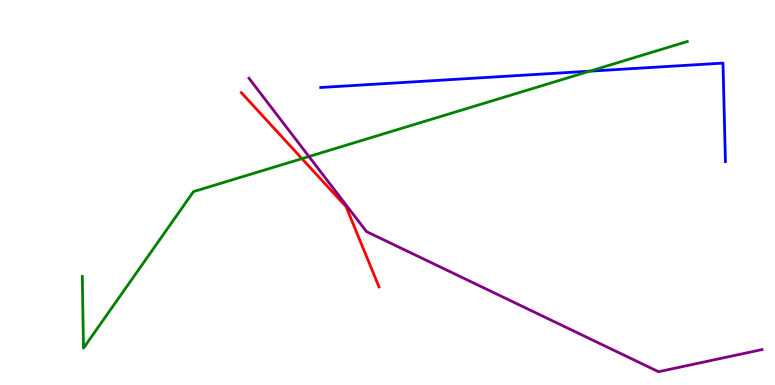[{'lines': ['blue', 'red'], 'intersections': []}, {'lines': ['green', 'red'], 'intersections': [{'x': 3.9, 'y': 5.88}]}, {'lines': ['purple', 'red'], 'intersections': []}, {'lines': ['blue', 'green'], 'intersections': [{'x': 7.61, 'y': 8.15}]}, {'lines': ['blue', 'purple'], 'intersections': []}, {'lines': ['green', 'purple'], 'intersections': [{'x': 3.99, 'y': 5.93}]}]